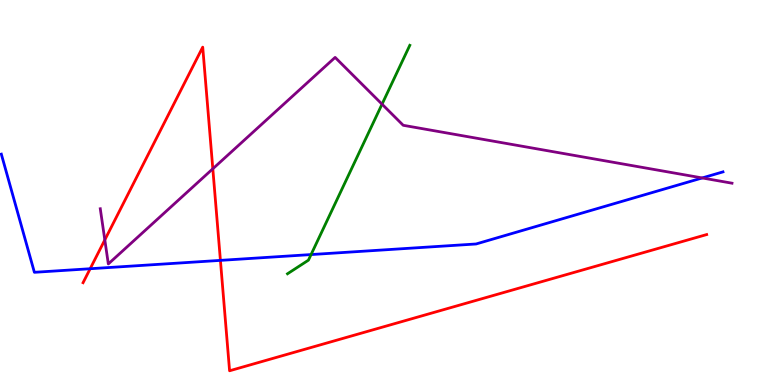[{'lines': ['blue', 'red'], 'intersections': [{'x': 1.16, 'y': 3.02}, {'x': 2.84, 'y': 3.24}]}, {'lines': ['green', 'red'], 'intersections': []}, {'lines': ['purple', 'red'], 'intersections': [{'x': 1.35, 'y': 3.77}, {'x': 2.75, 'y': 5.62}]}, {'lines': ['blue', 'green'], 'intersections': [{'x': 4.01, 'y': 3.39}]}, {'lines': ['blue', 'purple'], 'intersections': [{'x': 9.06, 'y': 5.38}]}, {'lines': ['green', 'purple'], 'intersections': [{'x': 4.93, 'y': 7.29}]}]